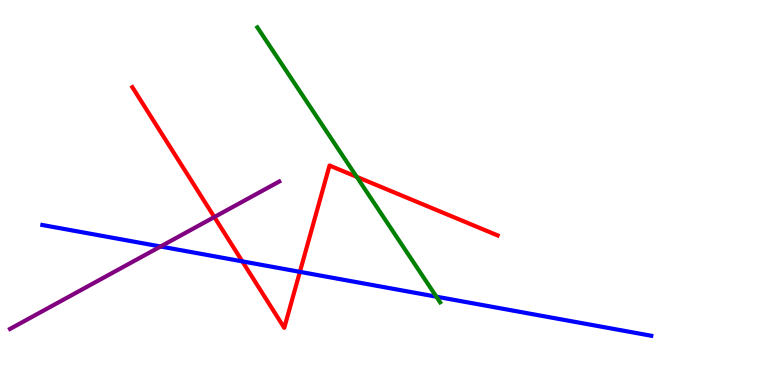[{'lines': ['blue', 'red'], 'intersections': [{'x': 3.13, 'y': 3.21}, {'x': 3.87, 'y': 2.94}]}, {'lines': ['green', 'red'], 'intersections': [{'x': 4.6, 'y': 5.41}]}, {'lines': ['purple', 'red'], 'intersections': [{'x': 2.77, 'y': 4.36}]}, {'lines': ['blue', 'green'], 'intersections': [{'x': 5.63, 'y': 2.29}]}, {'lines': ['blue', 'purple'], 'intersections': [{'x': 2.07, 'y': 3.6}]}, {'lines': ['green', 'purple'], 'intersections': []}]